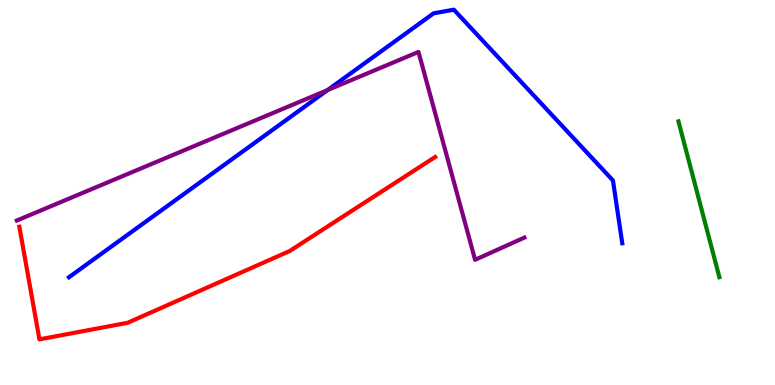[{'lines': ['blue', 'red'], 'intersections': []}, {'lines': ['green', 'red'], 'intersections': []}, {'lines': ['purple', 'red'], 'intersections': []}, {'lines': ['blue', 'green'], 'intersections': []}, {'lines': ['blue', 'purple'], 'intersections': [{'x': 4.23, 'y': 7.66}]}, {'lines': ['green', 'purple'], 'intersections': []}]